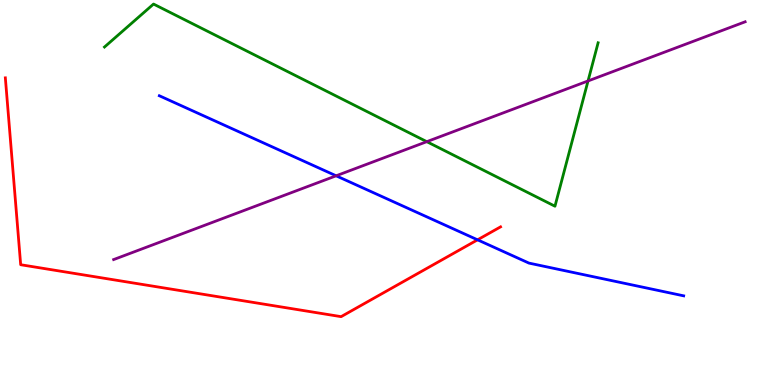[{'lines': ['blue', 'red'], 'intersections': [{'x': 6.16, 'y': 3.77}]}, {'lines': ['green', 'red'], 'intersections': []}, {'lines': ['purple', 'red'], 'intersections': []}, {'lines': ['blue', 'green'], 'intersections': []}, {'lines': ['blue', 'purple'], 'intersections': [{'x': 4.34, 'y': 5.43}]}, {'lines': ['green', 'purple'], 'intersections': [{'x': 5.51, 'y': 6.32}, {'x': 7.59, 'y': 7.9}]}]